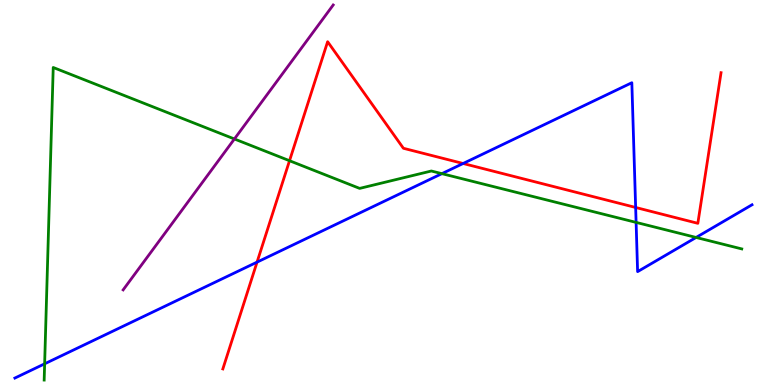[{'lines': ['blue', 'red'], 'intersections': [{'x': 3.32, 'y': 3.19}, {'x': 5.98, 'y': 5.75}, {'x': 8.2, 'y': 4.61}]}, {'lines': ['green', 'red'], 'intersections': [{'x': 3.74, 'y': 5.83}]}, {'lines': ['purple', 'red'], 'intersections': []}, {'lines': ['blue', 'green'], 'intersections': [{'x': 0.576, 'y': 0.55}, {'x': 5.7, 'y': 5.49}, {'x': 8.21, 'y': 4.22}, {'x': 8.98, 'y': 3.83}]}, {'lines': ['blue', 'purple'], 'intersections': []}, {'lines': ['green', 'purple'], 'intersections': [{'x': 3.02, 'y': 6.39}]}]